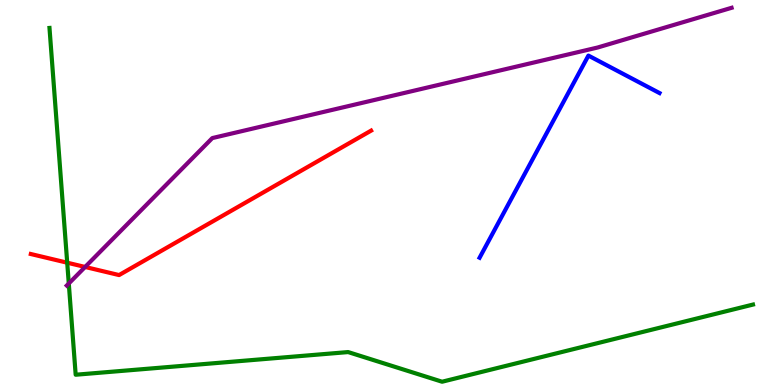[{'lines': ['blue', 'red'], 'intersections': []}, {'lines': ['green', 'red'], 'intersections': [{'x': 0.867, 'y': 3.18}]}, {'lines': ['purple', 'red'], 'intersections': [{'x': 1.1, 'y': 3.07}]}, {'lines': ['blue', 'green'], 'intersections': []}, {'lines': ['blue', 'purple'], 'intersections': []}, {'lines': ['green', 'purple'], 'intersections': [{'x': 0.888, 'y': 2.64}]}]